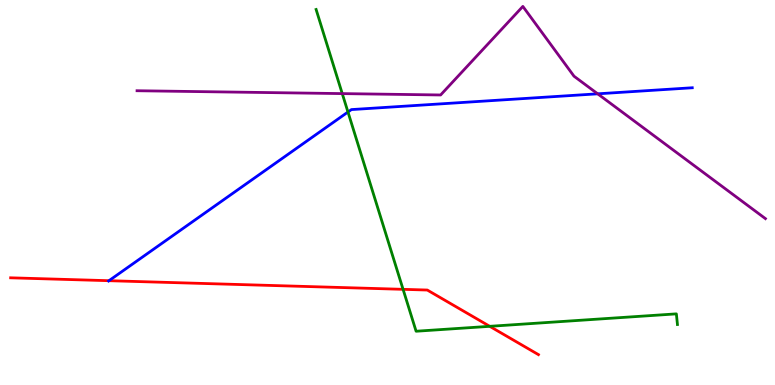[{'lines': ['blue', 'red'], 'intersections': [{'x': 1.41, 'y': 2.71}]}, {'lines': ['green', 'red'], 'intersections': [{'x': 5.2, 'y': 2.48}, {'x': 6.32, 'y': 1.52}]}, {'lines': ['purple', 'red'], 'intersections': []}, {'lines': ['blue', 'green'], 'intersections': [{'x': 4.49, 'y': 7.09}]}, {'lines': ['blue', 'purple'], 'intersections': [{'x': 7.71, 'y': 7.56}]}, {'lines': ['green', 'purple'], 'intersections': [{'x': 4.42, 'y': 7.57}]}]